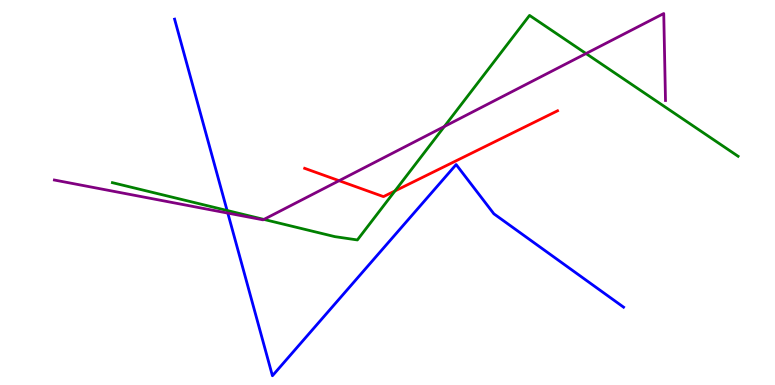[{'lines': ['blue', 'red'], 'intersections': []}, {'lines': ['green', 'red'], 'intersections': [{'x': 5.1, 'y': 5.04}]}, {'lines': ['purple', 'red'], 'intersections': [{'x': 4.38, 'y': 5.31}]}, {'lines': ['blue', 'green'], 'intersections': [{'x': 2.93, 'y': 4.53}]}, {'lines': ['blue', 'purple'], 'intersections': [{'x': 2.94, 'y': 4.46}]}, {'lines': ['green', 'purple'], 'intersections': [{'x': 3.41, 'y': 4.3}, {'x': 5.73, 'y': 6.71}, {'x': 7.56, 'y': 8.61}]}]